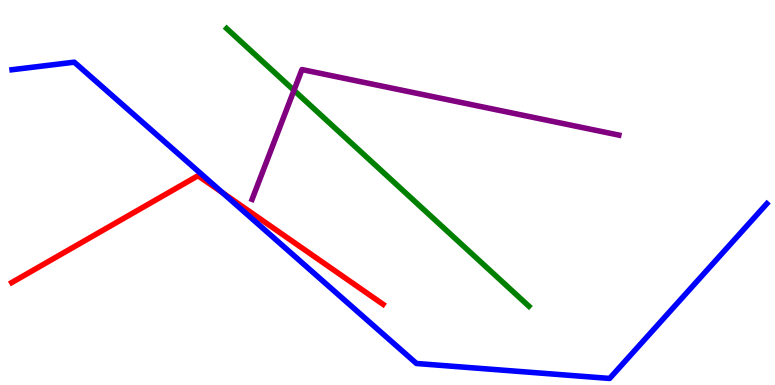[{'lines': ['blue', 'red'], 'intersections': [{'x': 2.87, 'y': 4.99}]}, {'lines': ['green', 'red'], 'intersections': []}, {'lines': ['purple', 'red'], 'intersections': []}, {'lines': ['blue', 'green'], 'intersections': []}, {'lines': ['blue', 'purple'], 'intersections': []}, {'lines': ['green', 'purple'], 'intersections': [{'x': 3.79, 'y': 7.65}]}]